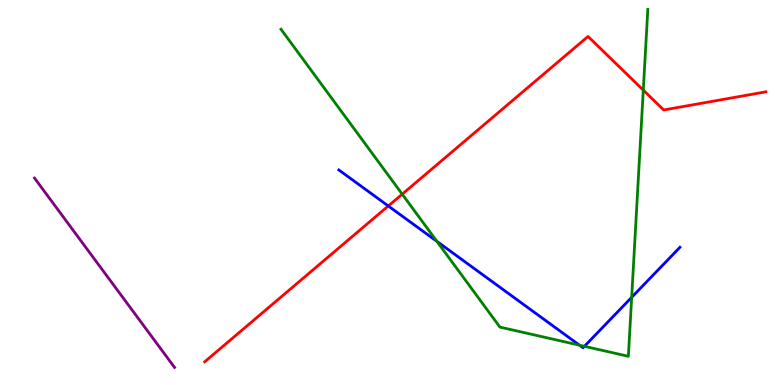[{'lines': ['blue', 'red'], 'intersections': [{'x': 5.01, 'y': 4.65}]}, {'lines': ['green', 'red'], 'intersections': [{'x': 5.19, 'y': 4.96}, {'x': 8.3, 'y': 7.66}]}, {'lines': ['purple', 'red'], 'intersections': []}, {'lines': ['blue', 'green'], 'intersections': [{'x': 5.64, 'y': 3.73}, {'x': 7.48, 'y': 1.03}, {'x': 7.54, 'y': 1.0}, {'x': 8.15, 'y': 2.28}]}, {'lines': ['blue', 'purple'], 'intersections': []}, {'lines': ['green', 'purple'], 'intersections': []}]